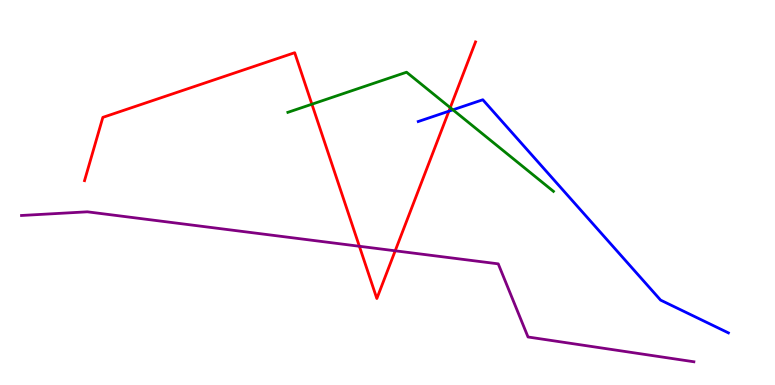[{'lines': ['blue', 'red'], 'intersections': [{'x': 5.79, 'y': 7.11}]}, {'lines': ['green', 'red'], 'intersections': [{'x': 4.02, 'y': 7.29}, {'x': 5.81, 'y': 7.2}]}, {'lines': ['purple', 'red'], 'intersections': [{'x': 4.64, 'y': 3.6}, {'x': 5.1, 'y': 3.49}]}, {'lines': ['blue', 'green'], 'intersections': [{'x': 5.84, 'y': 7.15}]}, {'lines': ['blue', 'purple'], 'intersections': []}, {'lines': ['green', 'purple'], 'intersections': []}]